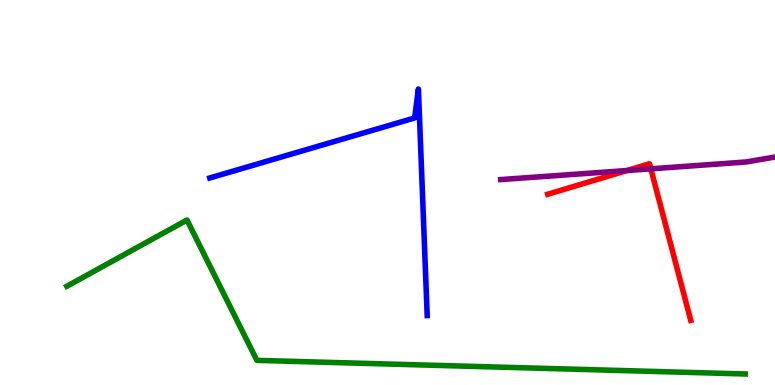[{'lines': ['blue', 'red'], 'intersections': []}, {'lines': ['green', 'red'], 'intersections': []}, {'lines': ['purple', 'red'], 'intersections': [{'x': 8.09, 'y': 5.57}, {'x': 8.4, 'y': 5.62}]}, {'lines': ['blue', 'green'], 'intersections': []}, {'lines': ['blue', 'purple'], 'intersections': []}, {'lines': ['green', 'purple'], 'intersections': []}]